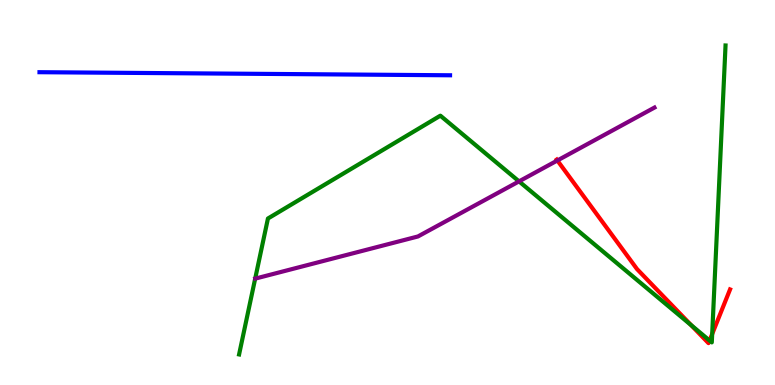[{'lines': ['blue', 'red'], 'intersections': []}, {'lines': ['green', 'red'], 'intersections': [{'x': 8.92, 'y': 1.56}, {'x': 9.16, 'y': 1.15}, {'x': 9.19, 'y': 1.33}]}, {'lines': ['purple', 'red'], 'intersections': [{'x': 7.19, 'y': 5.83}]}, {'lines': ['blue', 'green'], 'intersections': []}, {'lines': ['blue', 'purple'], 'intersections': []}, {'lines': ['green', 'purple'], 'intersections': [{'x': 6.7, 'y': 5.29}]}]